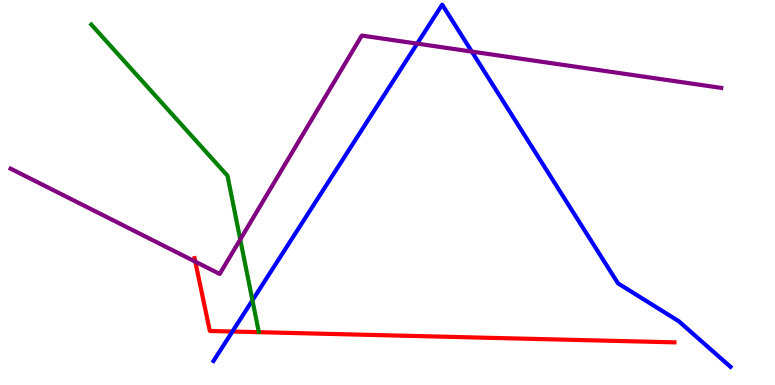[{'lines': ['blue', 'red'], 'intersections': [{'x': 3.0, 'y': 1.39}]}, {'lines': ['green', 'red'], 'intersections': []}, {'lines': ['purple', 'red'], 'intersections': [{'x': 2.52, 'y': 3.2}]}, {'lines': ['blue', 'green'], 'intersections': [{'x': 3.26, 'y': 2.2}]}, {'lines': ['blue', 'purple'], 'intersections': [{'x': 5.38, 'y': 8.87}, {'x': 6.09, 'y': 8.66}]}, {'lines': ['green', 'purple'], 'intersections': [{'x': 3.1, 'y': 3.78}]}]